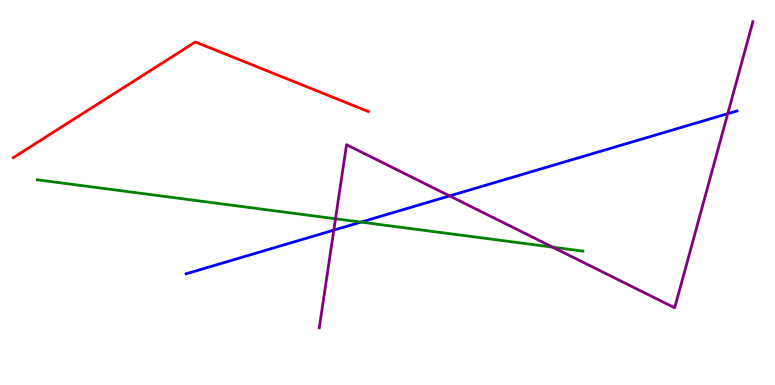[{'lines': ['blue', 'red'], 'intersections': []}, {'lines': ['green', 'red'], 'intersections': []}, {'lines': ['purple', 'red'], 'intersections': []}, {'lines': ['blue', 'green'], 'intersections': [{'x': 4.66, 'y': 4.23}]}, {'lines': ['blue', 'purple'], 'intersections': [{'x': 4.31, 'y': 4.02}, {'x': 5.8, 'y': 4.91}, {'x': 9.39, 'y': 7.05}]}, {'lines': ['green', 'purple'], 'intersections': [{'x': 4.33, 'y': 4.32}, {'x': 7.13, 'y': 3.58}]}]